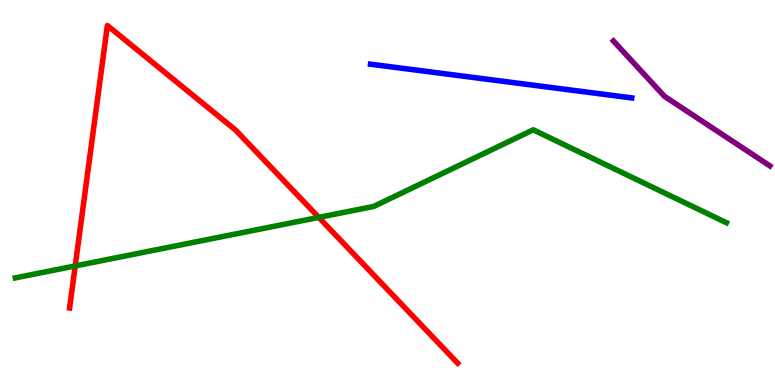[{'lines': ['blue', 'red'], 'intersections': []}, {'lines': ['green', 'red'], 'intersections': [{'x': 0.97, 'y': 3.09}, {'x': 4.11, 'y': 4.35}]}, {'lines': ['purple', 'red'], 'intersections': []}, {'lines': ['blue', 'green'], 'intersections': []}, {'lines': ['blue', 'purple'], 'intersections': []}, {'lines': ['green', 'purple'], 'intersections': []}]